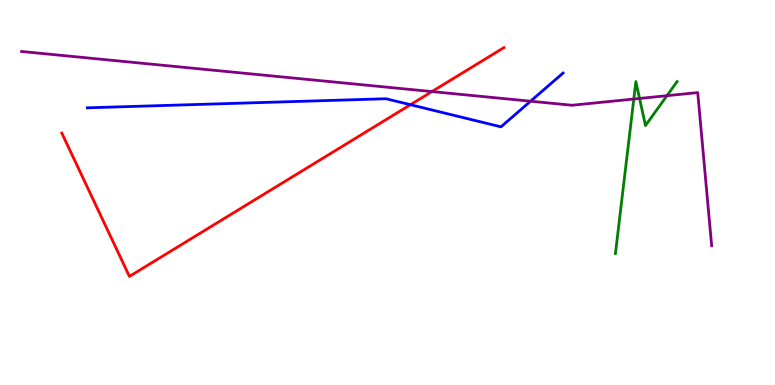[{'lines': ['blue', 'red'], 'intersections': [{'x': 5.3, 'y': 7.28}]}, {'lines': ['green', 'red'], 'intersections': []}, {'lines': ['purple', 'red'], 'intersections': [{'x': 5.57, 'y': 7.62}]}, {'lines': ['blue', 'green'], 'intersections': []}, {'lines': ['blue', 'purple'], 'intersections': [{'x': 6.85, 'y': 7.37}]}, {'lines': ['green', 'purple'], 'intersections': [{'x': 8.18, 'y': 7.43}, {'x': 8.25, 'y': 7.44}, {'x': 8.61, 'y': 7.51}]}]